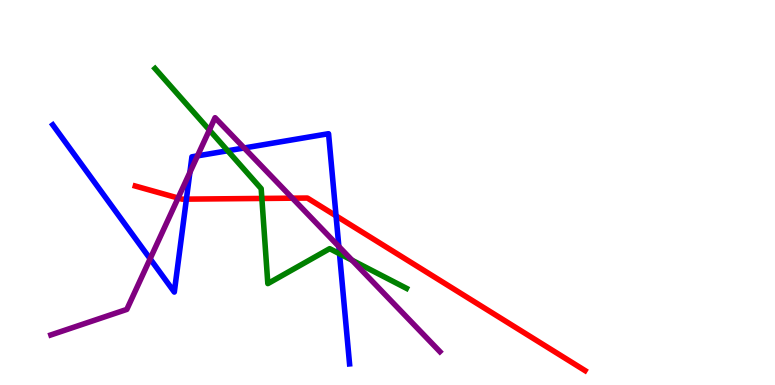[{'lines': ['blue', 'red'], 'intersections': [{'x': 2.41, 'y': 4.83}, {'x': 4.34, 'y': 4.39}]}, {'lines': ['green', 'red'], 'intersections': [{'x': 3.38, 'y': 4.85}]}, {'lines': ['purple', 'red'], 'intersections': [{'x': 2.3, 'y': 4.86}, {'x': 3.77, 'y': 4.85}]}, {'lines': ['blue', 'green'], 'intersections': [{'x': 2.94, 'y': 6.08}, {'x': 4.38, 'y': 3.41}]}, {'lines': ['blue', 'purple'], 'intersections': [{'x': 1.94, 'y': 3.28}, {'x': 2.45, 'y': 5.52}, {'x': 2.55, 'y': 5.95}, {'x': 3.15, 'y': 6.16}, {'x': 4.37, 'y': 3.6}]}, {'lines': ['green', 'purple'], 'intersections': [{'x': 2.7, 'y': 6.62}, {'x': 4.54, 'y': 3.24}]}]